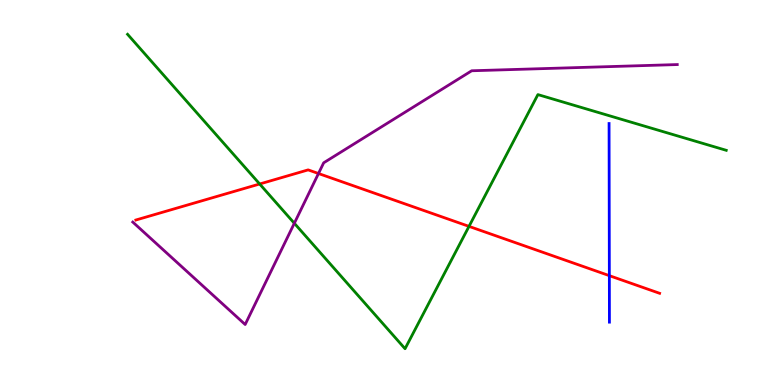[{'lines': ['blue', 'red'], 'intersections': [{'x': 7.86, 'y': 2.84}]}, {'lines': ['green', 'red'], 'intersections': [{'x': 3.35, 'y': 5.22}, {'x': 6.05, 'y': 4.12}]}, {'lines': ['purple', 'red'], 'intersections': [{'x': 4.11, 'y': 5.49}]}, {'lines': ['blue', 'green'], 'intersections': []}, {'lines': ['blue', 'purple'], 'intersections': []}, {'lines': ['green', 'purple'], 'intersections': [{'x': 3.8, 'y': 4.2}]}]